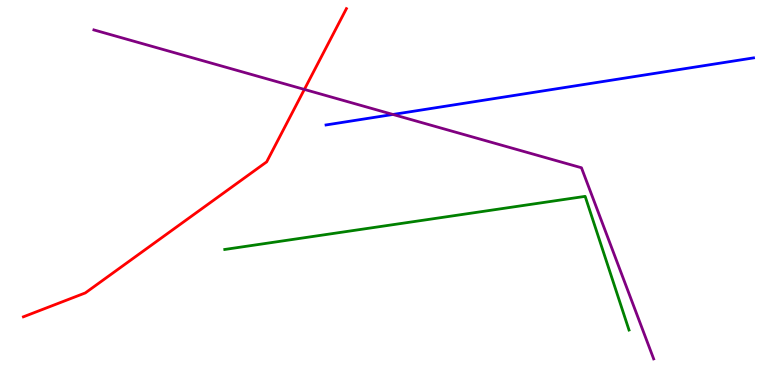[{'lines': ['blue', 'red'], 'intersections': []}, {'lines': ['green', 'red'], 'intersections': []}, {'lines': ['purple', 'red'], 'intersections': [{'x': 3.93, 'y': 7.68}]}, {'lines': ['blue', 'green'], 'intersections': []}, {'lines': ['blue', 'purple'], 'intersections': [{'x': 5.07, 'y': 7.03}]}, {'lines': ['green', 'purple'], 'intersections': []}]